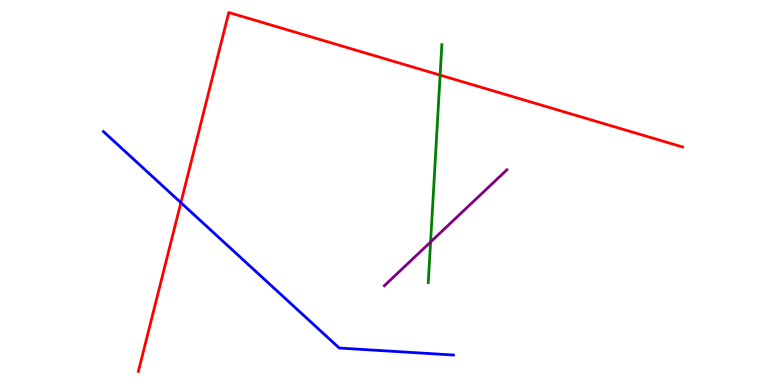[{'lines': ['blue', 'red'], 'intersections': [{'x': 2.33, 'y': 4.74}]}, {'lines': ['green', 'red'], 'intersections': [{'x': 5.68, 'y': 8.05}]}, {'lines': ['purple', 'red'], 'intersections': []}, {'lines': ['blue', 'green'], 'intersections': []}, {'lines': ['blue', 'purple'], 'intersections': []}, {'lines': ['green', 'purple'], 'intersections': [{'x': 5.56, 'y': 3.71}]}]